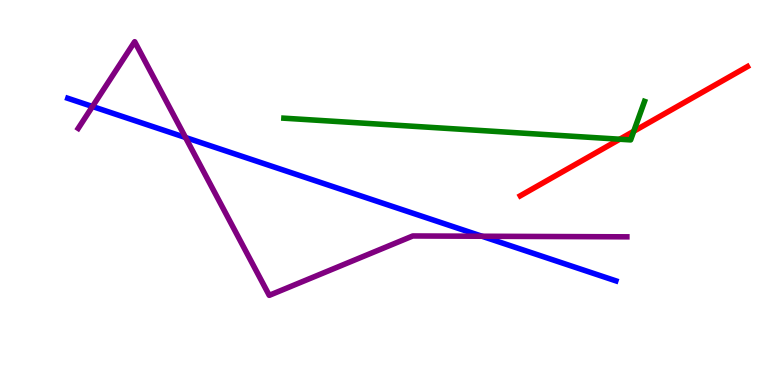[{'lines': ['blue', 'red'], 'intersections': []}, {'lines': ['green', 'red'], 'intersections': [{'x': 8.0, 'y': 6.38}, {'x': 8.18, 'y': 6.59}]}, {'lines': ['purple', 'red'], 'intersections': []}, {'lines': ['blue', 'green'], 'intersections': []}, {'lines': ['blue', 'purple'], 'intersections': [{'x': 1.19, 'y': 7.23}, {'x': 2.39, 'y': 6.43}, {'x': 6.22, 'y': 3.86}]}, {'lines': ['green', 'purple'], 'intersections': []}]